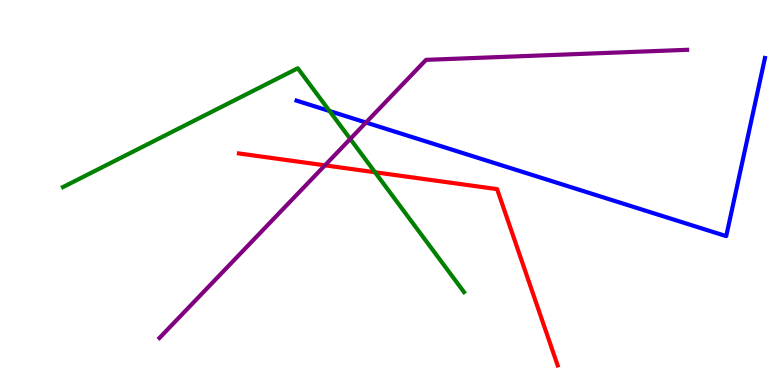[{'lines': ['blue', 'red'], 'intersections': []}, {'lines': ['green', 'red'], 'intersections': [{'x': 4.84, 'y': 5.53}]}, {'lines': ['purple', 'red'], 'intersections': [{'x': 4.19, 'y': 5.71}]}, {'lines': ['blue', 'green'], 'intersections': [{'x': 4.25, 'y': 7.12}]}, {'lines': ['blue', 'purple'], 'intersections': [{'x': 4.72, 'y': 6.82}]}, {'lines': ['green', 'purple'], 'intersections': [{'x': 4.52, 'y': 6.39}]}]